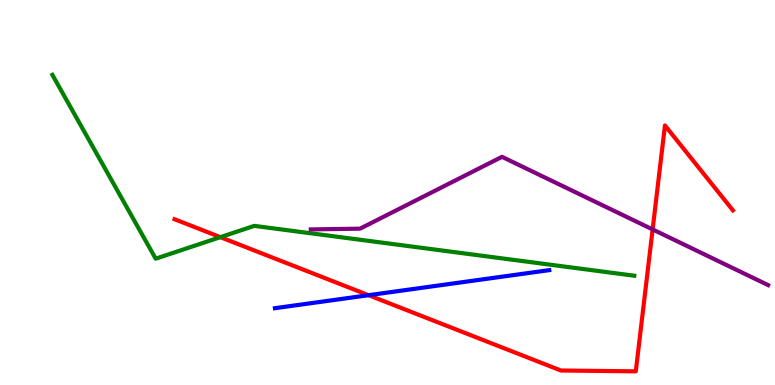[{'lines': ['blue', 'red'], 'intersections': [{'x': 4.76, 'y': 2.33}]}, {'lines': ['green', 'red'], 'intersections': [{'x': 2.84, 'y': 3.84}]}, {'lines': ['purple', 'red'], 'intersections': [{'x': 8.42, 'y': 4.04}]}, {'lines': ['blue', 'green'], 'intersections': []}, {'lines': ['blue', 'purple'], 'intersections': []}, {'lines': ['green', 'purple'], 'intersections': []}]